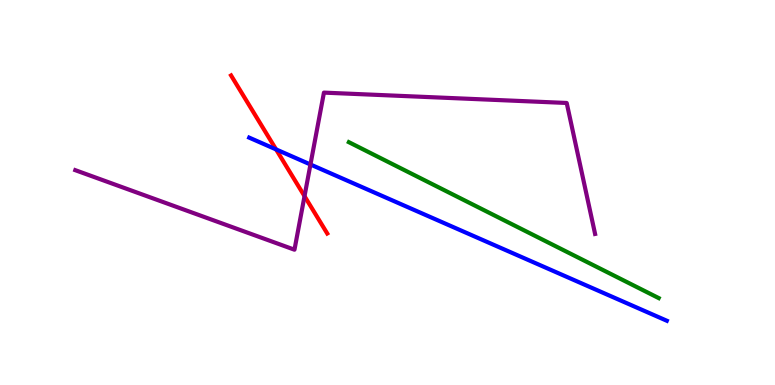[{'lines': ['blue', 'red'], 'intersections': [{'x': 3.56, 'y': 6.12}]}, {'lines': ['green', 'red'], 'intersections': []}, {'lines': ['purple', 'red'], 'intersections': [{'x': 3.93, 'y': 4.91}]}, {'lines': ['blue', 'green'], 'intersections': []}, {'lines': ['blue', 'purple'], 'intersections': [{'x': 4.01, 'y': 5.73}]}, {'lines': ['green', 'purple'], 'intersections': []}]